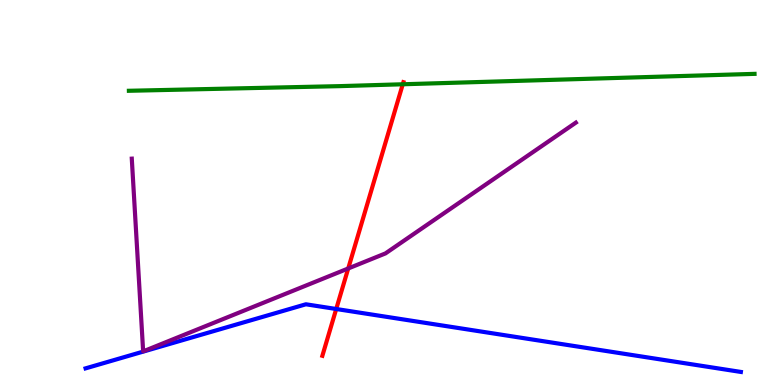[{'lines': ['blue', 'red'], 'intersections': [{'x': 4.34, 'y': 1.97}]}, {'lines': ['green', 'red'], 'intersections': [{'x': 5.2, 'y': 7.81}]}, {'lines': ['purple', 'red'], 'intersections': [{'x': 4.49, 'y': 3.03}]}, {'lines': ['blue', 'green'], 'intersections': []}, {'lines': ['blue', 'purple'], 'intersections': []}, {'lines': ['green', 'purple'], 'intersections': []}]